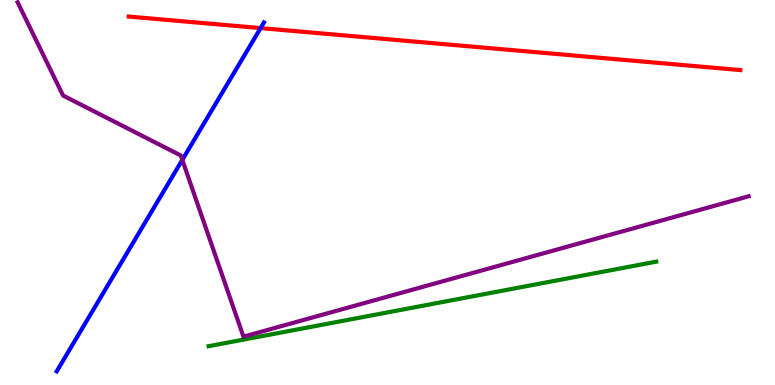[{'lines': ['blue', 'red'], 'intersections': [{'x': 3.36, 'y': 9.27}]}, {'lines': ['green', 'red'], 'intersections': []}, {'lines': ['purple', 'red'], 'intersections': []}, {'lines': ['blue', 'green'], 'intersections': []}, {'lines': ['blue', 'purple'], 'intersections': [{'x': 2.35, 'y': 5.85}]}, {'lines': ['green', 'purple'], 'intersections': []}]